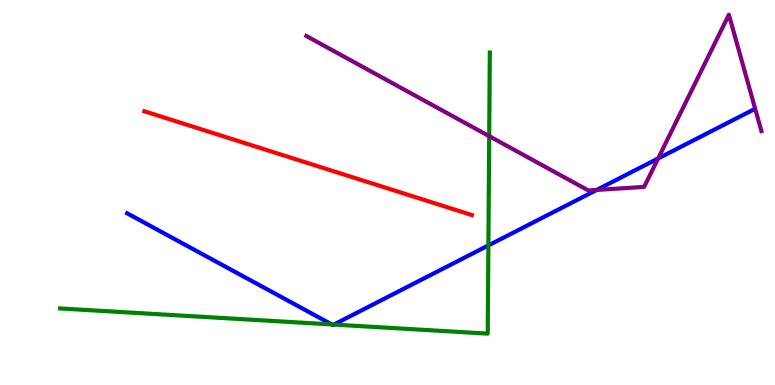[{'lines': ['blue', 'red'], 'intersections': []}, {'lines': ['green', 'red'], 'intersections': []}, {'lines': ['purple', 'red'], 'intersections': []}, {'lines': ['blue', 'green'], 'intersections': [{'x': 4.28, 'y': 1.57}, {'x': 4.31, 'y': 1.57}, {'x': 6.3, 'y': 3.63}]}, {'lines': ['blue', 'purple'], 'intersections': [{'x': 7.7, 'y': 5.07}, {'x': 8.49, 'y': 5.88}]}, {'lines': ['green', 'purple'], 'intersections': [{'x': 6.31, 'y': 6.46}]}]